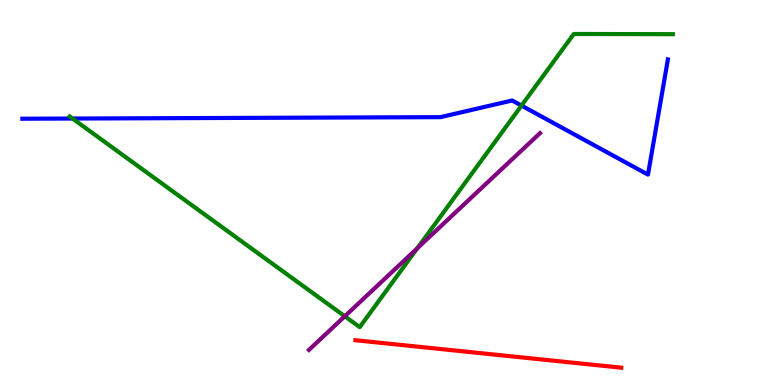[{'lines': ['blue', 'red'], 'intersections': []}, {'lines': ['green', 'red'], 'intersections': []}, {'lines': ['purple', 'red'], 'intersections': []}, {'lines': ['blue', 'green'], 'intersections': [{'x': 0.936, 'y': 6.92}, {'x': 6.73, 'y': 7.26}]}, {'lines': ['blue', 'purple'], 'intersections': []}, {'lines': ['green', 'purple'], 'intersections': [{'x': 4.45, 'y': 1.78}, {'x': 5.38, 'y': 3.55}]}]